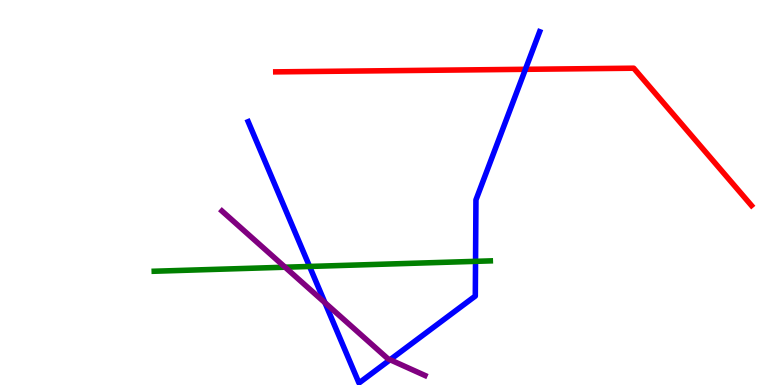[{'lines': ['blue', 'red'], 'intersections': [{'x': 6.78, 'y': 8.2}]}, {'lines': ['green', 'red'], 'intersections': []}, {'lines': ['purple', 'red'], 'intersections': []}, {'lines': ['blue', 'green'], 'intersections': [{'x': 3.99, 'y': 3.08}, {'x': 6.14, 'y': 3.21}]}, {'lines': ['blue', 'purple'], 'intersections': [{'x': 4.19, 'y': 2.14}, {'x': 5.03, 'y': 0.656}]}, {'lines': ['green', 'purple'], 'intersections': [{'x': 3.68, 'y': 3.06}]}]